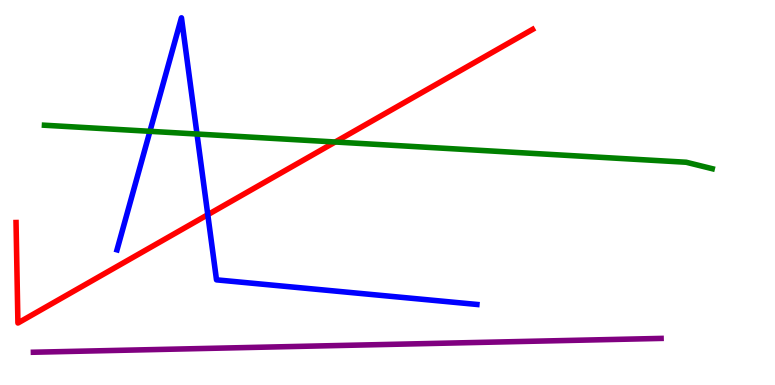[{'lines': ['blue', 'red'], 'intersections': [{'x': 2.68, 'y': 4.42}]}, {'lines': ['green', 'red'], 'intersections': [{'x': 4.33, 'y': 6.31}]}, {'lines': ['purple', 'red'], 'intersections': []}, {'lines': ['blue', 'green'], 'intersections': [{'x': 1.93, 'y': 6.59}, {'x': 2.54, 'y': 6.52}]}, {'lines': ['blue', 'purple'], 'intersections': []}, {'lines': ['green', 'purple'], 'intersections': []}]